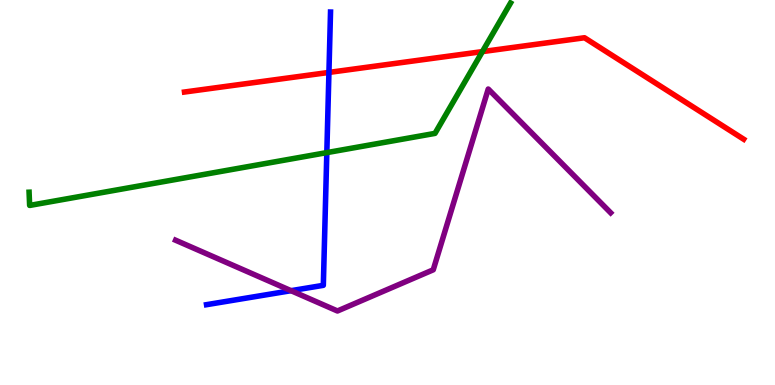[{'lines': ['blue', 'red'], 'intersections': [{'x': 4.24, 'y': 8.12}]}, {'lines': ['green', 'red'], 'intersections': [{'x': 6.22, 'y': 8.66}]}, {'lines': ['purple', 'red'], 'intersections': []}, {'lines': ['blue', 'green'], 'intersections': [{'x': 4.22, 'y': 6.04}]}, {'lines': ['blue', 'purple'], 'intersections': [{'x': 3.76, 'y': 2.45}]}, {'lines': ['green', 'purple'], 'intersections': []}]